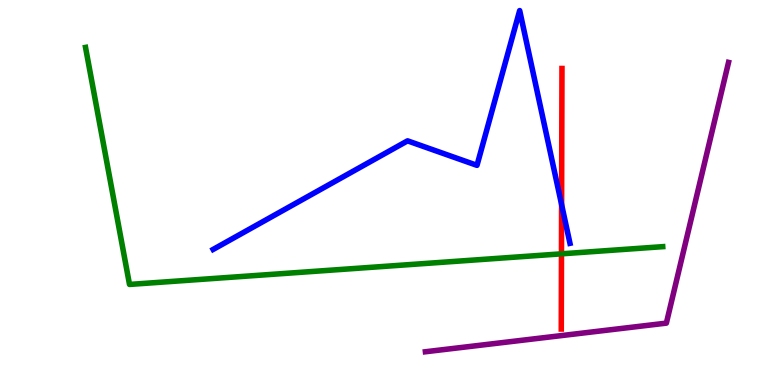[{'lines': ['blue', 'red'], 'intersections': [{'x': 7.25, 'y': 4.69}]}, {'lines': ['green', 'red'], 'intersections': [{'x': 7.24, 'y': 3.41}]}, {'lines': ['purple', 'red'], 'intersections': []}, {'lines': ['blue', 'green'], 'intersections': []}, {'lines': ['blue', 'purple'], 'intersections': []}, {'lines': ['green', 'purple'], 'intersections': []}]